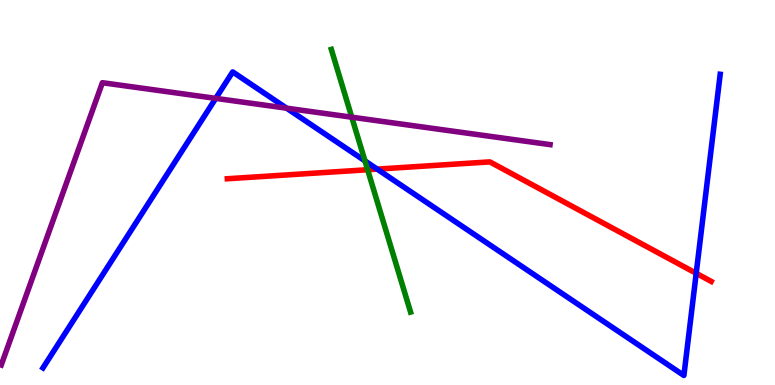[{'lines': ['blue', 'red'], 'intersections': [{'x': 4.87, 'y': 5.61}, {'x': 8.98, 'y': 2.9}]}, {'lines': ['green', 'red'], 'intersections': [{'x': 4.74, 'y': 5.59}]}, {'lines': ['purple', 'red'], 'intersections': []}, {'lines': ['blue', 'green'], 'intersections': [{'x': 4.71, 'y': 5.82}]}, {'lines': ['blue', 'purple'], 'intersections': [{'x': 2.78, 'y': 7.44}, {'x': 3.7, 'y': 7.19}]}, {'lines': ['green', 'purple'], 'intersections': [{'x': 4.54, 'y': 6.96}]}]